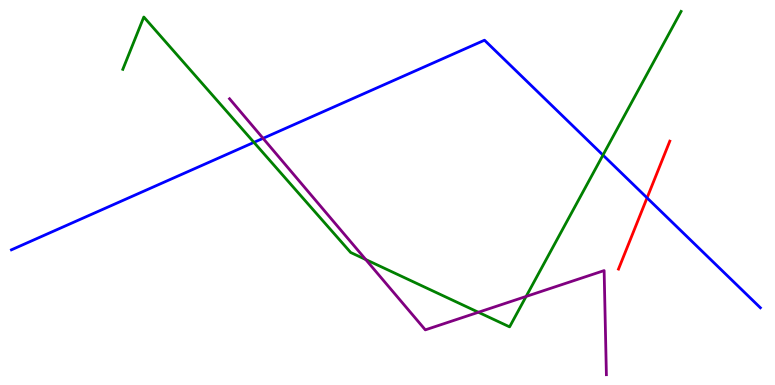[{'lines': ['blue', 'red'], 'intersections': [{'x': 8.35, 'y': 4.86}]}, {'lines': ['green', 'red'], 'intersections': []}, {'lines': ['purple', 'red'], 'intersections': []}, {'lines': ['blue', 'green'], 'intersections': [{'x': 3.28, 'y': 6.3}, {'x': 7.78, 'y': 5.97}]}, {'lines': ['blue', 'purple'], 'intersections': [{'x': 3.39, 'y': 6.41}]}, {'lines': ['green', 'purple'], 'intersections': [{'x': 4.72, 'y': 3.26}, {'x': 6.17, 'y': 1.89}, {'x': 6.79, 'y': 2.3}]}]